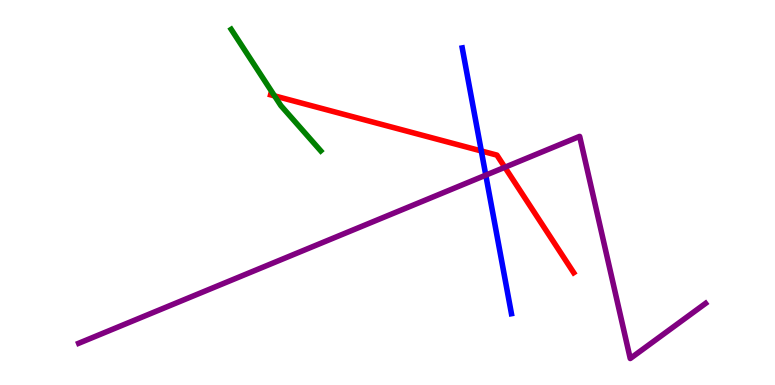[{'lines': ['blue', 'red'], 'intersections': [{'x': 6.21, 'y': 6.08}]}, {'lines': ['green', 'red'], 'intersections': [{'x': 3.54, 'y': 7.51}]}, {'lines': ['purple', 'red'], 'intersections': [{'x': 6.51, 'y': 5.66}]}, {'lines': ['blue', 'green'], 'intersections': []}, {'lines': ['blue', 'purple'], 'intersections': [{'x': 6.27, 'y': 5.45}]}, {'lines': ['green', 'purple'], 'intersections': []}]